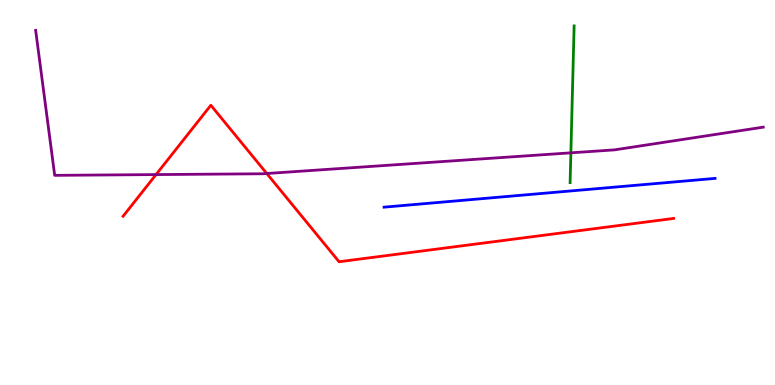[{'lines': ['blue', 'red'], 'intersections': []}, {'lines': ['green', 'red'], 'intersections': []}, {'lines': ['purple', 'red'], 'intersections': [{'x': 2.01, 'y': 5.47}, {'x': 3.44, 'y': 5.49}]}, {'lines': ['blue', 'green'], 'intersections': []}, {'lines': ['blue', 'purple'], 'intersections': []}, {'lines': ['green', 'purple'], 'intersections': [{'x': 7.37, 'y': 6.03}]}]